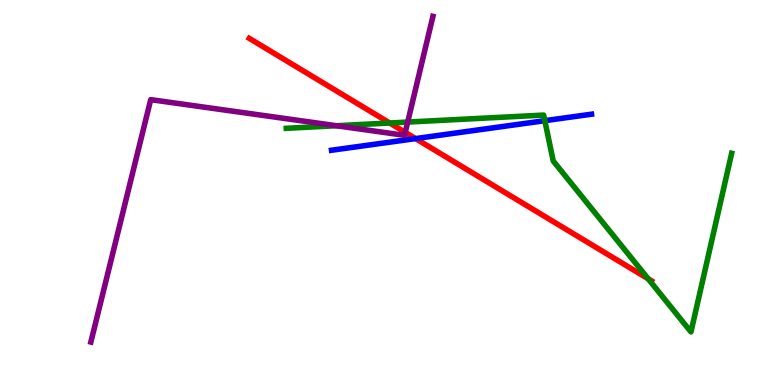[{'lines': ['blue', 'red'], 'intersections': [{'x': 5.36, 'y': 6.4}]}, {'lines': ['green', 'red'], 'intersections': [{'x': 5.03, 'y': 6.81}, {'x': 8.36, 'y': 2.76}]}, {'lines': ['purple', 'red'], 'intersections': [{'x': 5.23, 'y': 6.56}]}, {'lines': ['blue', 'green'], 'intersections': [{'x': 7.03, 'y': 6.87}]}, {'lines': ['blue', 'purple'], 'intersections': []}, {'lines': ['green', 'purple'], 'intersections': [{'x': 4.34, 'y': 6.73}, {'x': 5.26, 'y': 6.83}]}]